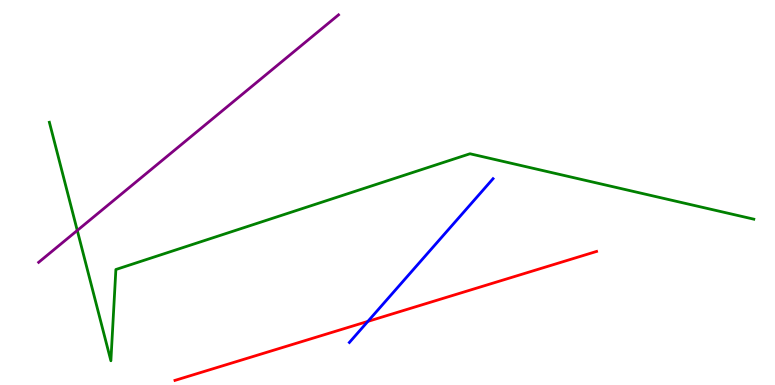[{'lines': ['blue', 'red'], 'intersections': [{'x': 4.75, 'y': 1.65}]}, {'lines': ['green', 'red'], 'intersections': []}, {'lines': ['purple', 'red'], 'intersections': []}, {'lines': ['blue', 'green'], 'intersections': []}, {'lines': ['blue', 'purple'], 'intersections': []}, {'lines': ['green', 'purple'], 'intersections': [{'x': 0.997, 'y': 4.01}]}]